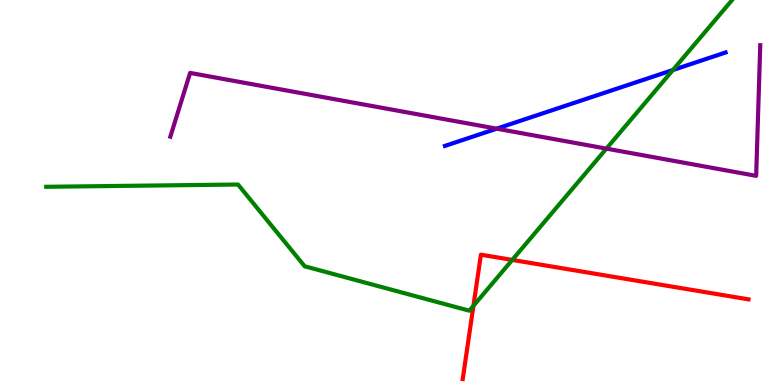[{'lines': ['blue', 'red'], 'intersections': []}, {'lines': ['green', 'red'], 'intersections': [{'x': 6.11, 'y': 2.06}, {'x': 6.61, 'y': 3.25}]}, {'lines': ['purple', 'red'], 'intersections': []}, {'lines': ['blue', 'green'], 'intersections': [{'x': 8.68, 'y': 8.18}]}, {'lines': ['blue', 'purple'], 'intersections': [{'x': 6.41, 'y': 6.66}]}, {'lines': ['green', 'purple'], 'intersections': [{'x': 7.82, 'y': 6.14}]}]